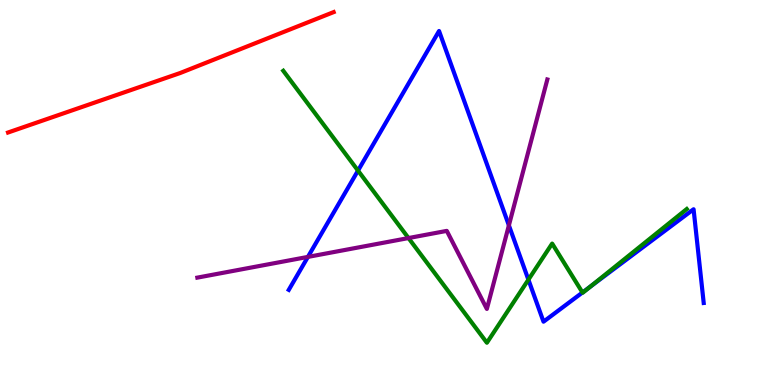[{'lines': ['blue', 'red'], 'intersections': []}, {'lines': ['green', 'red'], 'intersections': []}, {'lines': ['purple', 'red'], 'intersections': []}, {'lines': ['blue', 'green'], 'intersections': [{'x': 4.62, 'y': 5.57}, {'x': 6.82, 'y': 2.74}, {'x': 7.52, 'y': 2.4}, {'x': 7.62, 'y': 2.56}]}, {'lines': ['blue', 'purple'], 'intersections': [{'x': 3.97, 'y': 3.33}, {'x': 6.57, 'y': 4.15}]}, {'lines': ['green', 'purple'], 'intersections': [{'x': 5.27, 'y': 3.82}]}]